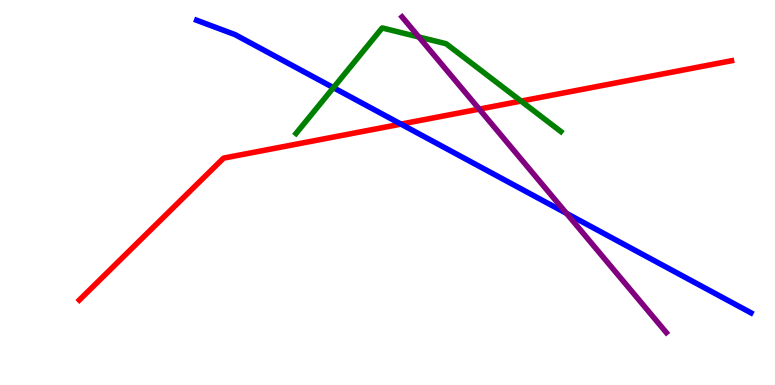[{'lines': ['blue', 'red'], 'intersections': [{'x': 5.17, 'y': 6.78}]}, {'lines': ['green', 'red'], 'intersections': [{'x': 6.72, 'y': 7.37}]}, {'lines': ['purple', 'red'], 'intersections': [{'x': 6.18, 'y': 7.17}]}, {'lines': ['blue', 'green'], 'intersections': [{'x': 4.3, 'y': 7.72}]}, {'lines': ['blue', 'purple'], 'intersections': [{'x': 7.31, 'y': 4.46}]}, {'lines': ['green', 'purple'], 'intersections': [{'x': 5.4, 'y': 9.04}]}]